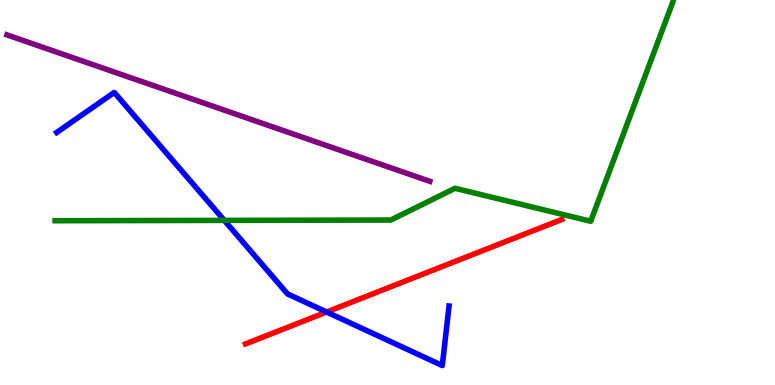[{'lines': ['blue', 'red'], 'intersections': [{'x': 4.21, 'y': 1.9}]}, {'lines': ['green', 'red'], 'intersections': []}, {'lines': ['purple', 'red'], 'intersections': []}, {'lines': ['blue', 'green'], 'intersections': [{'x': 2.89, 'y': 4.28}]}, {'lines': ['blue', 'purple'], 'intersections': []}, {'lines': ['green', 'purple'], 'intersections': []}]